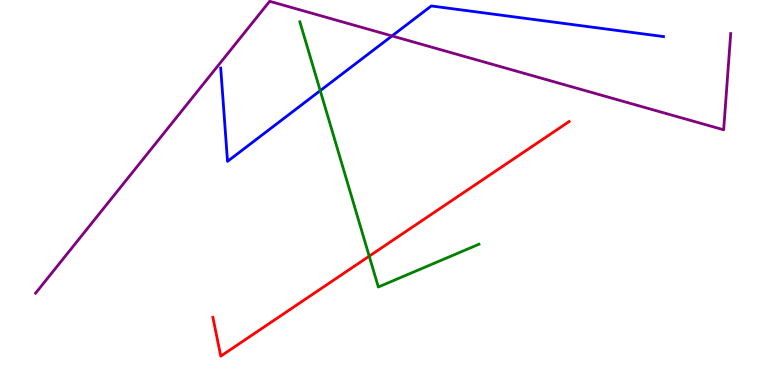[{'lines': ['blue', 'red'], 'intersections': []}, {'lines': ['green', 'red'], 'intersections': [{'x': 4.76, 'y': 3.35}]}, {'lines': ['purple', 'red'], 'intersections': []}, {'lines': ['blue', 'green'], 'intersections': [{'x': 4.13, 'y': 7.64}]}, {'lines': ['blue', 'purple'], 'intersections': [{'x': 5.06, 'y': 9.07}]}, {'lines': ['green', 'purple'], 'intersections': []}]